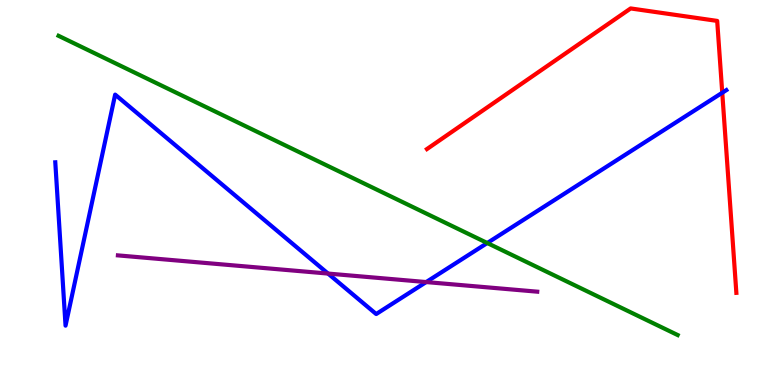[{'lines': ['blue', 'red'], 'intersections': [{'x': 9.32, 'y': 7.59}]}, {'lines': ['green', 'red'], 'intersections': []}, {'lines': ['purple', 'red'], 'intersections': []}, {'lines': ['blue', 'green'], 'intersections': [{'x': 6.29, 'y': 3.69}]}, {'lines': ['blue', 'purple'], 'intersections': [{'x': 4.23, 'y': 2.89}, {'x': 5.5, 'y': 2.67}]}, {'lines': ['green', 'purple'], 'intersections': []}]